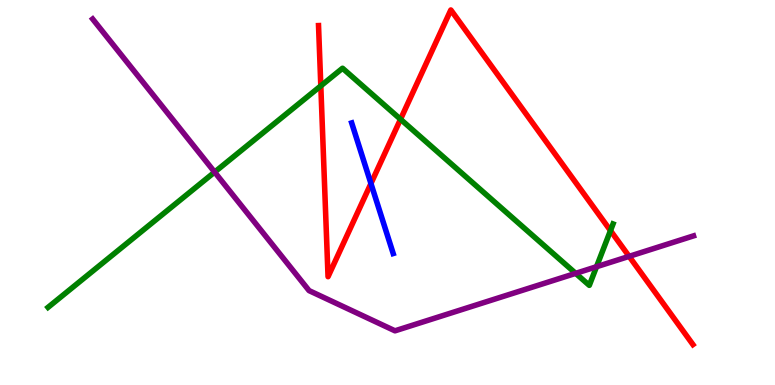[{'lines': ['blue', 'red'], 'intersections': [{'x': 4.79, 'y': 5.23}]}, {'lines': ['green', 'red'], 'intersections': [{'x': 4.14, 'y': 7.77}, {'x': 5.17, 'y': 6.9}, {'x': 7.88, 'y': 4.01}]}, {'lines': ['purple', 'red'], 'intersections': [{'x': 8.12, 'y': 3.34}]}, {'lines': ['blue', 'green'], 'intersections': []}, {'lines': ['blue', 'purple'], 'intersections': []}, {'lines': ['green', 'purple'], 'intersections': [{'x': 2.77, 'y': 5.53}, {'x': 7.43, 'y': 2.9}, {'x': 7.7, 'y': 3.07}]}]